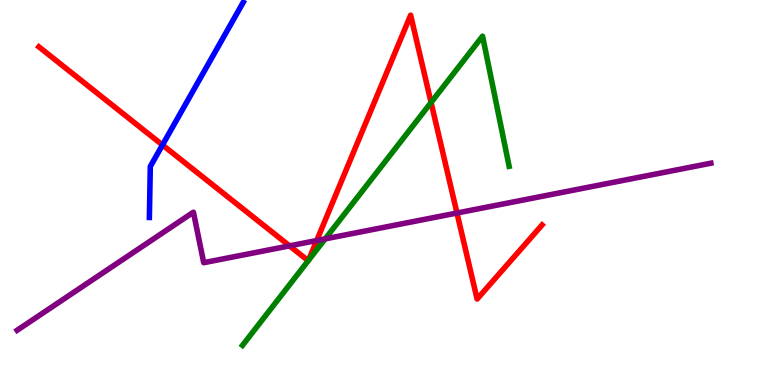[{'lines': ['blue', 'red'], 'intersections': [{'x': 2.1, 'y': 6.23}]}, {'lines': ['green', 'red'], 'intersections': [{'x': 3.98, 'y': 3.23}, {'x': 3.98, 'y': 3.23}, {'x': 5.56, 'y': 7.34}]}, {'lines': ['purple', 'red'], 'intersections': [{'x': 3.74, 'y': 3.61}, {'x': 4.09, 'y': 3.75}, {'x': 5.9, 'y': 4.47}]}, {'lines': ['blue', 'green'], 'intersections': []}, {'lines': ['blue', 'purple'], 'intersections': []}, {'lines': ['green', 'purple'], 'intersections': [{'x': 4.2, 'y': 3.8}]}]